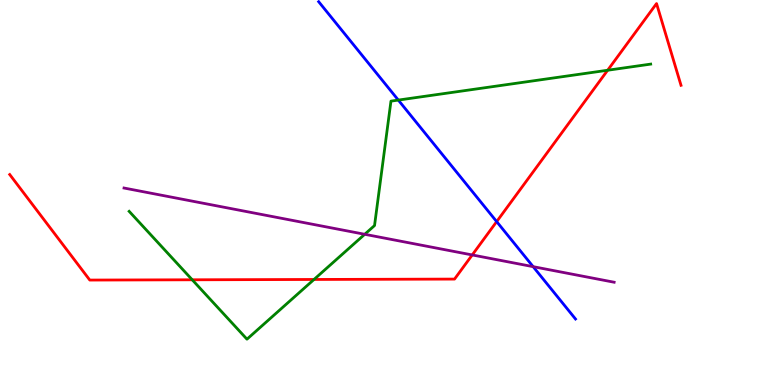[{'lines': ['blue', 'red'], 'intersections': [{'x': 6.41, 'y': 4.24}]}, {'lines': ['green', 'red'], 'intersections': [{'x': 2.48, 'y': 2.73}, {'x': 4.05, 'y': 2.74}, {'x': 7.84, 'y': 8.18}]}, {'lines': ['purple', 'red'], 'intersections': [{'x': 6.09, 'y': 3.38}]}, {'lines': ['blue', 'green'], 'intersections': [{'x': 5.14, 'y': 7.4}]}, {'lines': ['blue', 'purple'], 'intersections': [{'x': 6.88, 'y': 3.07}]}, {'lines': ['green', 'purple'], 'intersections': [{'x': 4.71, 'y': 3.91}]}]